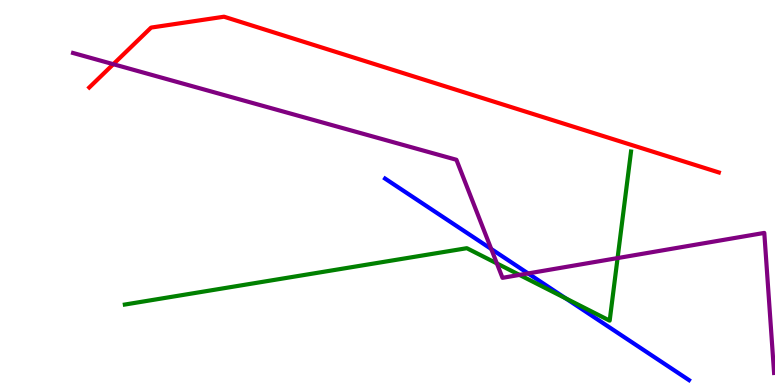[{'lines': ['blue', 'red'], 'intersections': []}, {'lines': ['green', 'red'], 'intersections': []}, {'lines': ['purple', 'red'], 'intersections': [{'x': 1.46, 'y': 8.33}]}, {'lines': ['blue', 'green'], 'intersections': [{'x': 7.3, 'y': 2.25}]}, {'lines': ['blue', 'purple'], 'intersections': [{'x': 6.34, 'y': 3.53}, {'x': 6.81, 'y': 2.9}]}, {'lines': ['green', 'purple'], 'intersections': [{'x': 6.41, 'y': 3.16}, {'x': 6.7, 'y': 2.86}, {'x': 7.97, 'y': 3.3}]}]